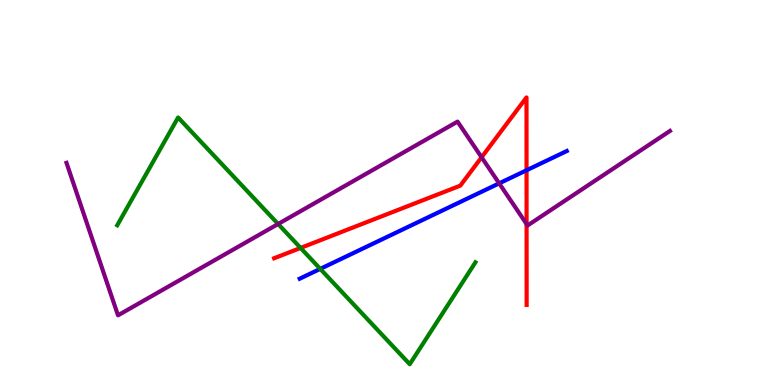[{'lines': ['blue', 'red'], 'intersections': [{'x': 6.79, 'y': 5.58}]}, {'lines': ['green', 'red'], 'intersections': [{'x': 3.88, 'y': 3.56}]}, {'lines': ['purple', 'red'], 'intersections': [{'x': 6.21, 'y': 5.91}, {'x': 6.79, 'y': 4.18}]}, {'lines': ['blue', 'green'], 'intersections': [{'x': 4.13, 'y': 3.02}]}, {'lines': ['blue', 'purple'], 'intersections': [{'x': 6.44, 'y': 5.24}]}, {'lines': ['green', 'purple'], 'intersections': [{'x': 3.59, 'y': 4.18}]}]